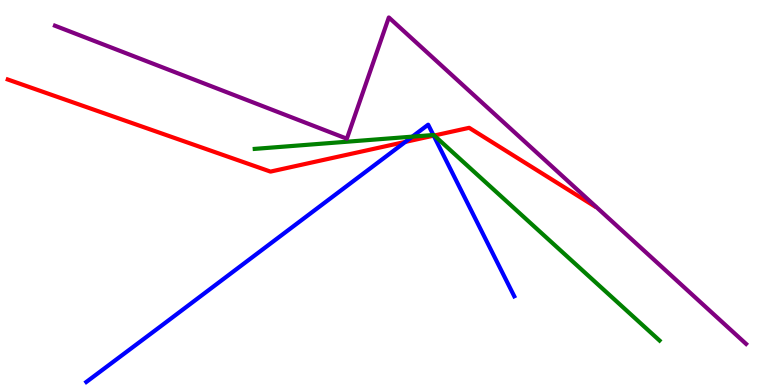[{'lines': ['blue', 'red'], 'intersections': [{'x': 5.23, 'y': 6.31}, {'x': 5.6, 'y': 6.48}]}, {'lines': ['green', 'red'], 'intersections': [{'x': 5.6, 'y': 6.48}]}, {'lines': ['purple', 'red'], 'intersections': []}, {'lines': ['blue', 'green'], 'intersections': [{'x': 5.32, 'y': 6.45}, {'x': 5.59, 'y': 6.49}]}, {'lines': ['blue', 'purple'], 'intersections': []}, {'lines': ['green', 'purple'], 'intersections': []}]